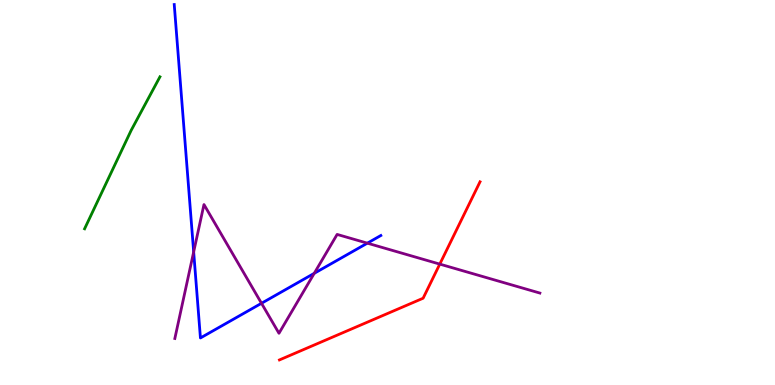[{'lines': ['blue', 'red'], 'intersections': []}, {'lines': ['green', 'red'], 'intersections': []}, {'lines': ['purple', 'red'], 'intersections': [{'x': 5.67, 'y': 3.14}]}, {'lines': ['blue', 'green'], 'intersections': []}, {'lines': ['blue', 'purple'], 'intersections': [{'x': 2.5, 'y': 3.46}, {'x': 3.37, 'y': 2.12}, {'x': 4.05, 'y': 2.9}, {'x': 4.74, 'y': 3.68}]}, {'lines': ['green', 'purple'], 'intersections': []}]